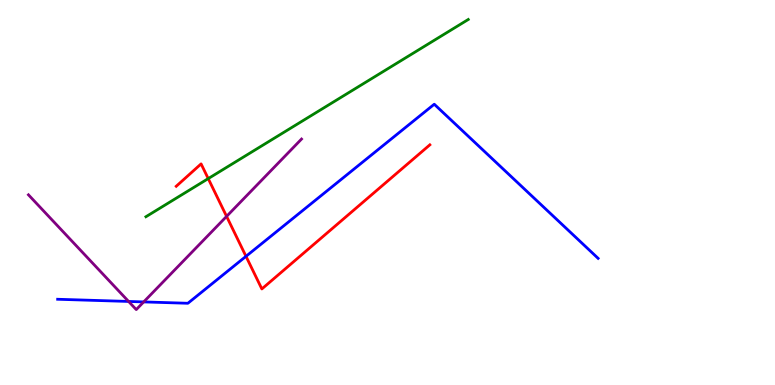[{'lines': ['blue', 'red'], 'intersections': [{'x': 3.17, 'y': 3.34}]}, {'lines': ['green', 'red'], 'intersections': [{'x': 2.69, 'y': 5.36}]}, {'lines': ['purple', 'red'], 'intersections': [{'x': 2.92, 'y': 4.38}]}, {'lines': ['blue', 'green'], 'intersections': []}, {'lines': ['blue', 'purple'], 'intersections': [{'x': 1.66, 'y': 2.17}, {'x': 1.85, 'y': 2.16}]}, {'lines': ['green', 'purple'], 'intersections': []}]